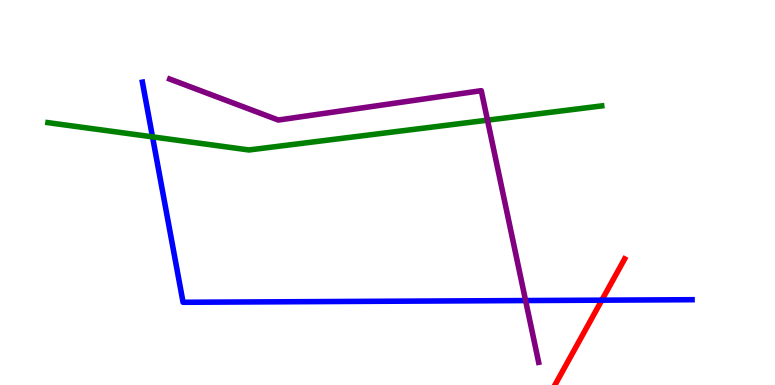[{'lines': ['blue', 'red'], 'intersections': [{'x': 7.77, 'y': 2.2}]}, {'lines': ['green', 'red'], 'intersections': []}, {'lines': ['purple', 'red'], 'intersections': []}, {'lines': ['blue', 'green'], 'intersections': [{'x': 1.97, 'y': 6.45}]}, {'lines': ['blue', 'purple'], 'intersections': [{'x': 6.78, 'y': 2.19}]}, {'lines': ['green', 'purple'], 'intersections': [{'x': 6.29, 'y': 6.88}]}]